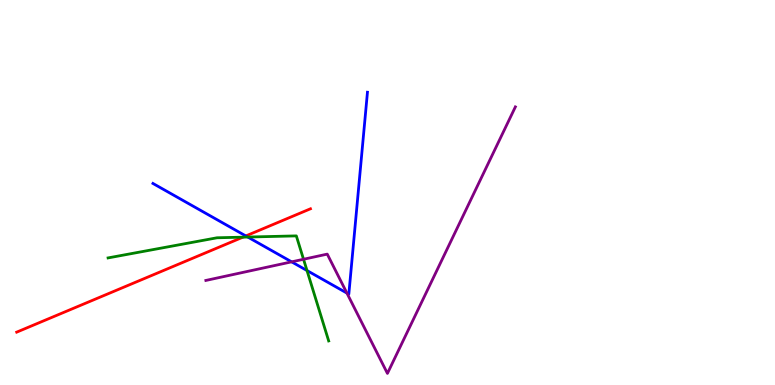[{'lines': ['blue', 'red'], 'intersections': [{'x': 3.17, 'y': 3.87}]}, {'lines': ['green', 'red'], 'intersections': [{'x': 3.13, 'y': 3.84}]}, {'lines': ['purple', 'red'], 'intersections': []}, {'lines': ['blue', 'green'], 'intersections': [{'x': 3.2, 'y': 3.84}, {'x': 3.96, 'y': 2.97}]}, {'lines': ['blue', 'purple'], 'intersections': [{'x': 3.76, 'y': 3.2}, {'x': 4.48, 'y': 2.39}]}, {'lines': ['green', 'purple'], 'intersections': [{'x': 3.92, 'y': 3.27}]}]